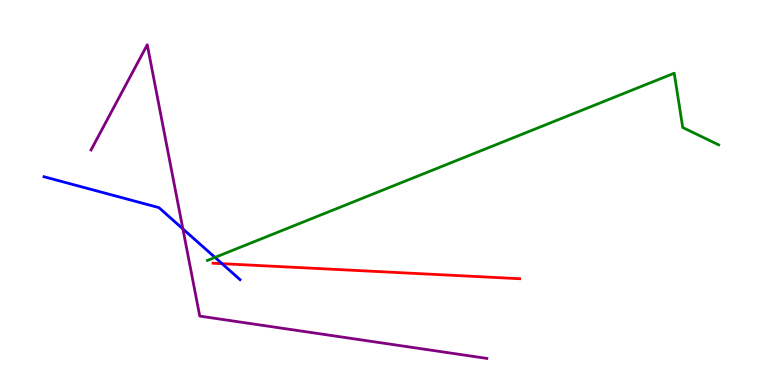[{'lines': ['blue', 'red'], 'intersections': [{'x': 2.87, 'y': 3.15}]}, {'lines': ['green', 'red'], 'intersections': []}, {'lines': ['purple', 'red'], 'intersections': []}, {'lines': ['blue', 'green'], 'intersections': [{'x': 2.77, 'y': 3.31}]}, {'lines': ['blue', 'purple'], 'intersections': [{'x': 2.36, 'y': 4.05}]}, {'lines': ['green', 'purple'], 'intersections': []}]